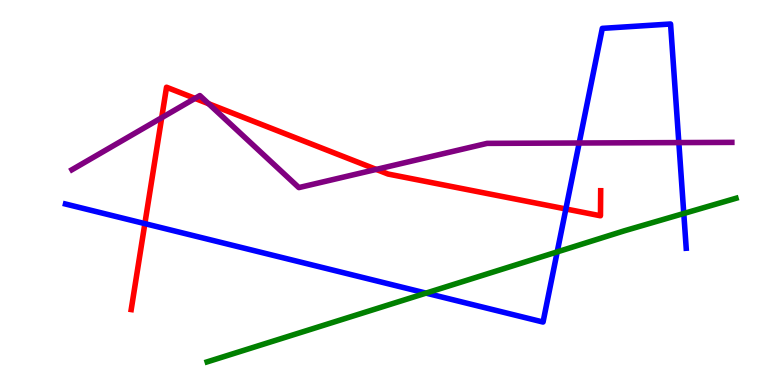[{'lines': ['blue', 'red'], 'intersections': [{'x': 1.87, 'y': 4.19}, {'x': 7.3, 'y': 4.57}]}, {'lines': ['green', 'red'], 'intersections': []}, {'lines': ['purple', 'red'], 'intersections': [{'x': 2.09, 'y': 6.94}, {'x': 2.52, 'y': 7.44}, {'x': 2.69, 'y': 7.31}, {'x': 4.85, 'y': 5.6}]}, {'lines': ['blue', 'green'], 'intersections': [{'x': 5.5, 'y': 2.39}, {'x': 7.19, 'y': 3.46}, {'x': 8.82, 'y': 4.45}]}, {'lines': ['blue', 'purple'], 'intersections': [{'x': 7.47, 'y': 6.29}, {'x': 8.76, 'y': 6.3}]}, {'lines': ['green', 'purple'], 'intersections': []}]